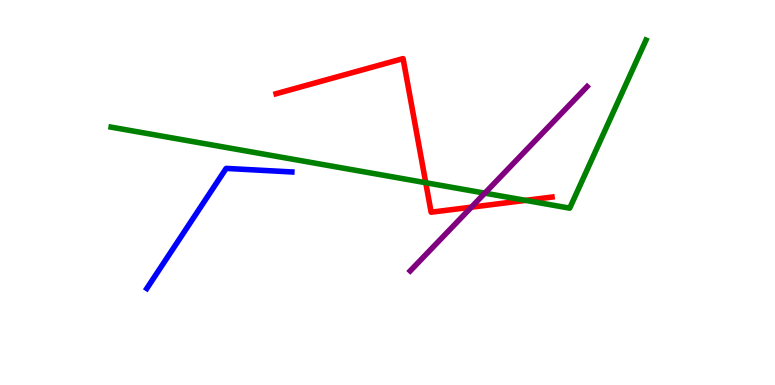[{'lines': ['blue', 'red'], 'intersections': []}, {'lines': ['green', 'red'], 'intersections': [{'x': 5.49, 'y': 5.25}, {'x': 6.78, 'y': 4.8}]}, {'lines': ['purple', 'red'], 'intersections': [{'x': 6.08, 'y': 4.62}]}, {'lines': ['blue', 'green'], 'intersections': []}, {'lines': ['blue', 'purple'], 'intersections': []}, {'lines': ['green', 'purple'], 'intersections': [{'x': 6.26, 'y': 4.98}]}]